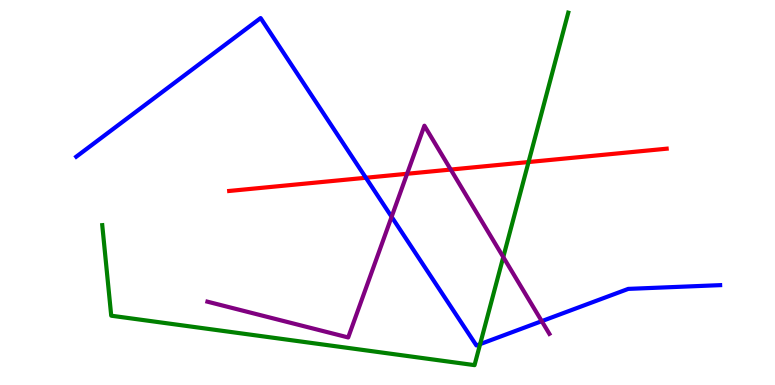[{'lines': ['blue', 'red'], 'intersections': [{'x': 4.72, 'y': 5.38}]}, {'lines': ['green', 'red'], 'intersections': [{'x': 6.82, 'y': 5.79}]}, {'lines': ['purple', 'red'], 'intersections': [{'x': 5.25, 'y': 5.49}, {'x': 5.82, 'y': 5.6}]}, {'lines': ['blue', 'green'], 'intersections': [{'x': 6.2, 'y': 1.06}]}, {'lines': ['blue', 'purple'], 'intersections': [{'x': 5.05, 'y': 4.37}, {'x': 6.99, 'y': 1.66}]}, {'lines': ['green', 'purple'], 'intersections': [{'x': 6.49, 'y': 3.32}]}]